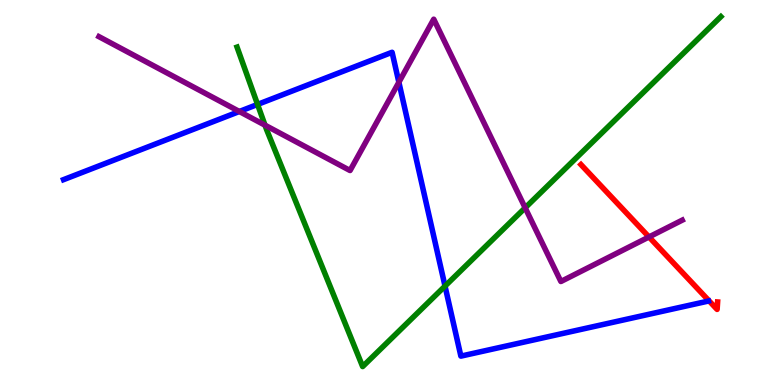[{'lines': ['blue', 'red'], 'intersections': []}, {'lines': ['green', 'red'], 'intersections': []}, {'lines': ['purple', 'red'], 'intersections': [{'x': 8.37, 'y': 3.85}]}, {'lines': ['blue', 'green'], 'intersections': [{'x': 3.32, 'y': 7.29}, {'x': 5.74, 'y': 2.57}]}, {'lines': ['blue', 'purple'], 'intersections': [{'x': 3.09, 'y': 7.1}, {'x': 5.15, 'y': 7.86}]}, {'lines': ['green', 'purple'], 'intersections': [{'x': 3.42, 'y': 6.75}, {'x': 6.78, 'y': 4.6}]}]